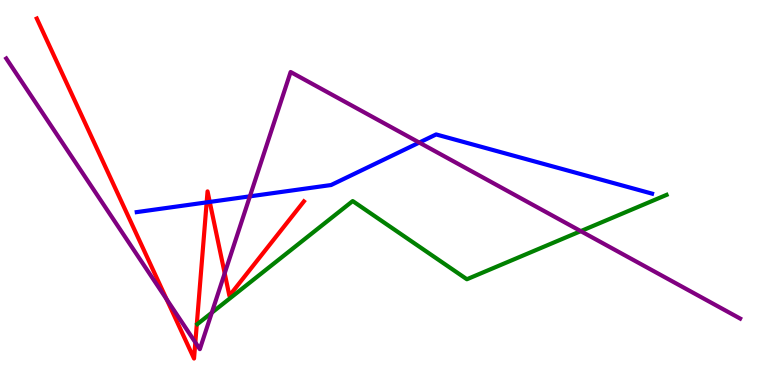[{'lines': ['blue', 'red'], 'intersections': [{'x': 2.67, 'y': 4.74}, {'x': 2.71, 'y': 4.75}]}, {'lines': ['green', 'red'], 'intersections': []}, {'lines': ['purple', 'red'], 'intersections': [{'x': 2.15, 'y': 2.23}, {'x': 2.52, 'y': 1.11}, {'x': 2.9, 'y': 2.9}]}, {'lines': ['blue', 'green'], 'intersections': []}, {'lines': ['blue', 'purple'], 'intersections': [{'x': 3.22, 'y': 4.9}, {'x': 5.41, 'y': 6.3}]}, {'lines': ['green', 'purple'], 'intersections': [{'x': 2.73, 'y': 1.88}, {'x': 7.49, 'y': 4.0}]}]